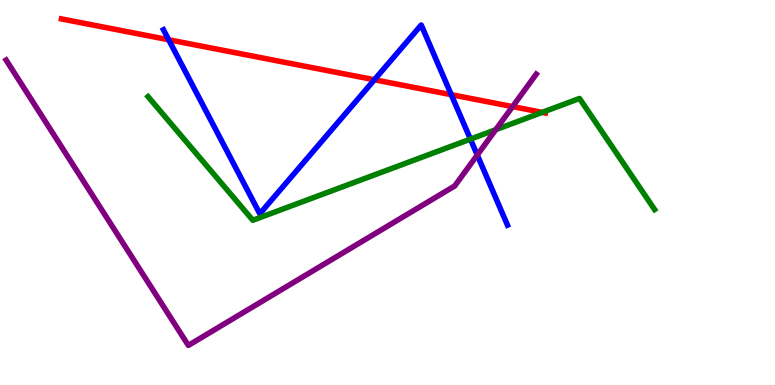[{'lines': ['blue', 'red'], 'intersections': [{'x': 2.18, 'y': 8.97}, {'x': 4.83, 'y': 7.93}, {'x': 5.82, 'y': 7.54}]}, {'lines': ['green', 'red'], 'intersections': [{'x': 7.0, 'y': 7.08}]}, {'lines': ['purple', 'red'], 'intersections': [{'x': 6.61, 'y': 7.23}]}, {'lines': ['blue', 'green'], 'intersections': [{'x': 6.07, 'y': 6.39}]}, {'lines': ['blue', 'purple'], 'intersections': [{'x': 6.16, 'y': 5.97}]}, {'lines': ['green', 'purple'], 'intersections': [{'x': 6.4, 'y': 6.63}]}]